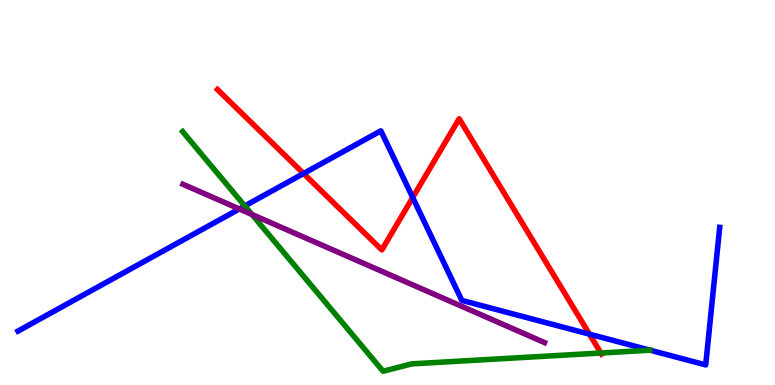[{'lines': ['blue', 'red'], 'intersections': [{'x': 3.92, 'y': 5.49}, {'x': 5.33, 'y': 4.87}, {'x': 7.61, 'y': 1.32}]}, {'lines': ['green', 'red'], 'intersections': [{'x': 7.75, 'y': 0.831}]}, {'lines': ['purple', 'red'], 'intersections': []}, {'lines': ['blue', 'green'], 'intersections': [{'x': 3.16, 'y': 4.65}]}, {'lines': ['blue', 'purple'], 'intersections': [{'x': 3.09, 'y': 4.57}]}, {'lines': ['green', 'purple'], 'intersections': [{'x': 3.25, 'y': 4.43}]}]